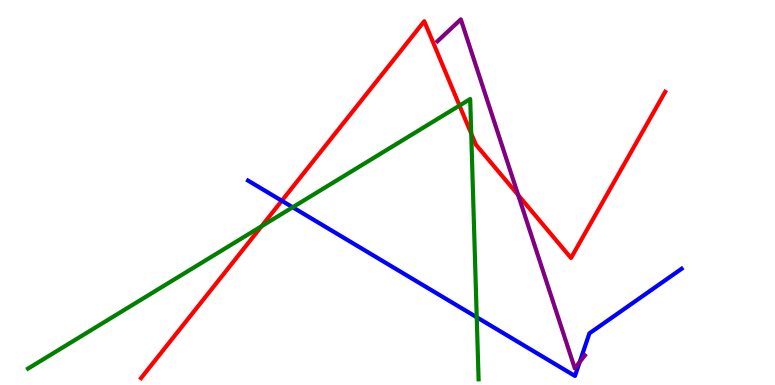[{'lines': ['blue', 'red'], 'intersections': [{'x': 3.64, 'y': 4.79}]}, {'lines': ['green', 'red'], 'intersections': [{'x': 3.38, 'y': 4.12}, {'x': 5.93, 'y': 7.26}, {'x': 6.08, 'y': 6.53}]}, {'lines': ['purple', 'red'], 'intersections': [{'x': 6.69, 'y': 4.93}]}, {'lines': ['blue', 'green'], 'intersections': [{'x': 3.78, 'y': 4.62}, {'x': 6.15, 'y': 1.76}]}, {'lines': ['blue', 'purple'], 'intersections': [{'x': 7.48, 'y': 0.597}]}, {'lines': ['green', 'purple'], 'intersections': []}]